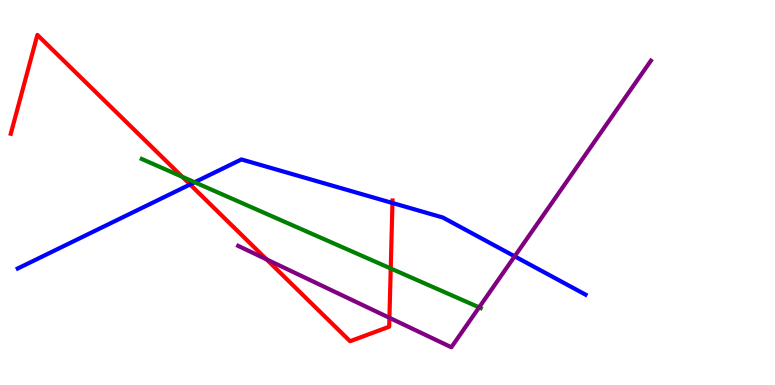[{'lines': ['blue', 'red'], 'intersections': [{'x': 2.45, 'y': 5.21}, {'x': 5.06, 'y': 4.73}]}, {'lines': ['green', 'red'], 'intersections': [{'x': 2.35, 'y': 5.41}, {'x': 5.04, 'y': 3.03}]}, {'lines': ['purple', 'red'], 'intersections': [{'x': 3.44, 'y': 3.26}, {'x': 5.02, 'y': 1.75}]}, {'lines': ['blue', 'green'], 'intersections': [{'x': 2.51, 'y': 5.27}]}, {'lines': ['blue', 'purple'], 'intersections': [{'x': 6.64, 'y': 3.34}]}, {'lines': ['green', 'purple'], 'intersections': [{'x': 6.18, 'y': 2.02}]}]